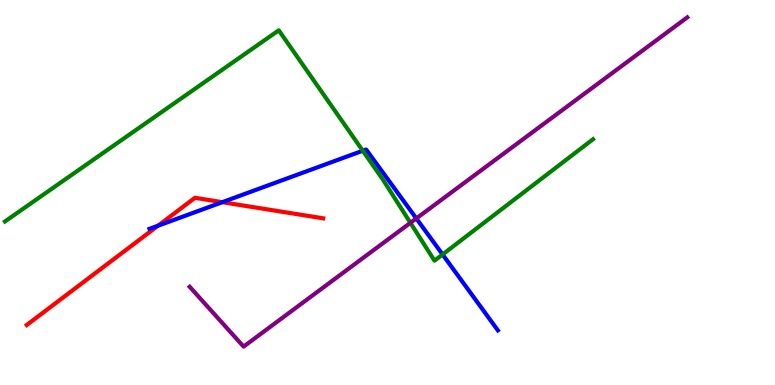[{'lines': ['blue', 'red'], 'intersections': [{'x': 2.04, 'y': 4.14}, {'x': 2.87, 'y': 4.75}]}, {'lines': ['green', 'red'], 'intersections': []}, {'lines': ['purple', 'red'], 'intersections': []}, {'lines': ['blue', 'green'], 'intersections': [{'x': 4.68, 'y': 6.09}, {'x': 5.71, 'y': 3.39}]}, {'lines': ['blue', 'purple'], 'intersections': [{'x': 5.37, 'y': 4.33}]}, {'lines': ['green', 'purple'], 'intersections': [{'x': 5.3, 'y': 4.21}]}]